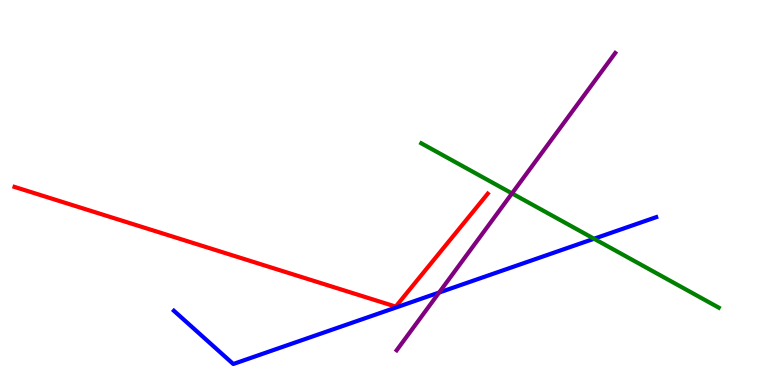[{'lines': ['blue', 'red'], 'intersections': []}, {'lines': ['green', 'red'], 'intersections': []}, {'lines': ['purple', 'red'], 'intersections': []}, {'lines': ['blue', 'green'], 'intersections': [{'x': 7.67, 'y': 3.8}]}, {'lines': ['blue', 'purple'], 'intersections': [{'x': 5.67, 'y': 2.4}]}, {'lines': ['green', 'purple'], 'intersections': [{'x': 6.61, 'y': 4.98}]}]